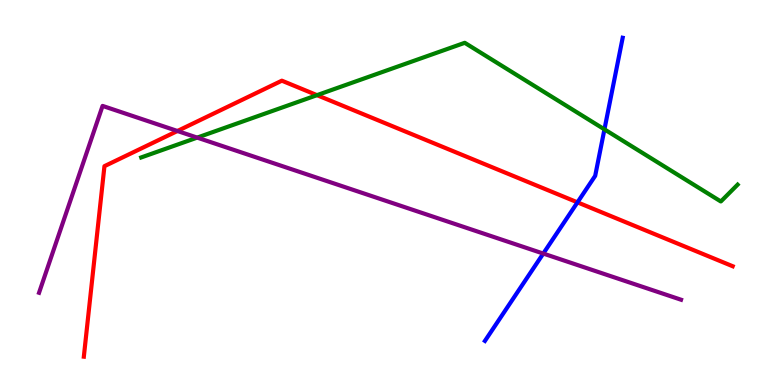[{'lines': ['blue', 'red'], 'intersections': [{'x': 7.45, 'y': 4.74}]}, {'lines': ['green', 'red'], 'intersections': [{'x': 4.09, 'y': 7.53}]}, {'lines': ['purple', 'red'], 'intersections': [{'x': 2.29, 'y': 6.6}]}, {'lines': ['blue', 'green'], 'intersections': [{'x': 7.8, 'y': 6.64}]}, {'lines': ['blue', 'purple'], 'intersections': [{'x': 7.01, 'y': 3.41}]}, {'lines': ['green', 'purple'], 'intersections': [{'x': 2.54, 'y': 6.43}]}]